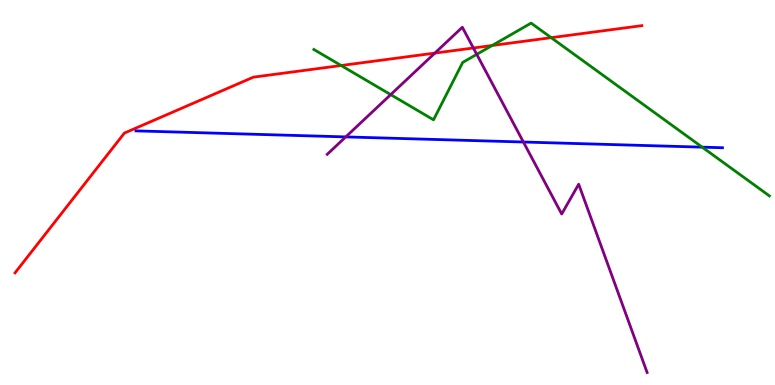[{'lines': ['blue', 'red'], 'intersections': []}, {'lines': ['green', 'red'], 'intersections': [{'x': 4.4, 'y': 8.3}, {'x': 6.35, 'y': 8.82}, {'x': 7.11, 'y': 9.02}]}, {'lines': ['purple', 'red'], 'intersections': [{'x': 5.61, 'y': 8.62}, {'x': 6.11, 'y': 8.75}]}, {'lines': ['blue', 'green'], 'intersections': [{'x': 9.06, 'y': 6.18}]}, {'lines': ['blue', 'purple'], 'intersections': [{'x': 4.46, 'y': 6.44}, {'x': 6.75, 'y': 6.31}]}, {'lines': ['green', 'purple'], 'intersections': [{'x': 5.04, 'y': 7.54}, {'x': 6.15, 'y': 8.59}]}]